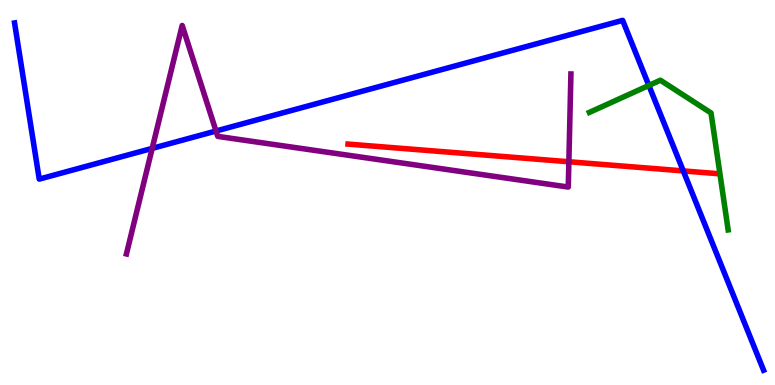[{'lines': ['blue', 'red'], 'intersections': [{'x': 8.82, 'y': 5.56}]}, {'lines': ['green', 'red'], 'intersections': []}, {'lines': ['purple', 'red'], 'intersections': [{'x': 7.34, 'y': 5.8}]}, {'lines': ['blue', 'green'], 'intersections': [{'x': 8.37, 'y': 7.78}]}, {'lines': ['blue', 'purple'], 'intersections': [{'x': 1.96, 'y': 6.15}, {'x': 2.79, 'y': 6.6}]}, {'lines': ['green', 'purple'], 'intersections': []}]